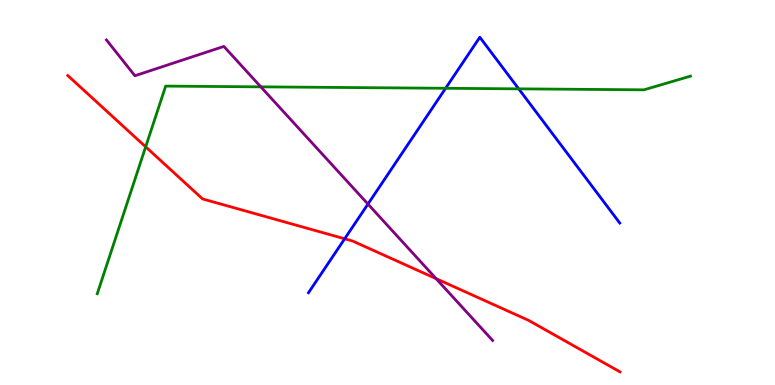[{'lines': ['blue', 'red'], 'intersections': [{'x': 4.45, 'y': 3.8}]}, {'lines': ['green', 'red'], 'intersections': [{'x': 1.88, 'y': 6.19}]}, {'lines': ['purple', 'red'], 'intersections': [{'x': 5.63, 'y': 2.76}]}, {'lines': ['blue', 'green'], 'intersections': [{'x': 5.75, 'y': 7.71}, {'x': 6.69, 'y': 7.69}]}, {'lines': ['blue', 'purple'], 'intersections': [{'x': 4.75, 'y': 4.7}]}, {'lines': ['green', 'purple'], 'intersections': [{'x': 3.37, 'y': 7.74}]}]